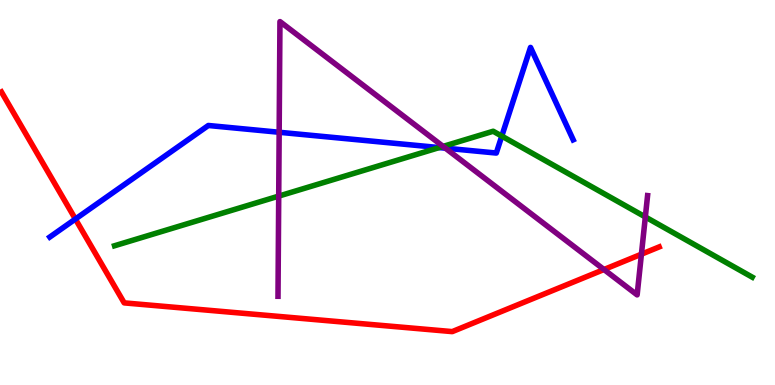[{'lines': ['blue', 'red'], 'intersections': [{'x': 0.973, 'y': 4.31}]}, {'lines': ['green', 'red'], 'intersections': []}, {'lines': ['purple', 'red'], 'intersections': [{'x': 7.79, 'y': 3.0}, {'x': 8.28, 'y': 3.4}]}, {'lines': ['blue', 'green'], 'intersections': [{'x': 5.67, 'y': 6.17}, {'x': 6.47, 'y': 6.47}]}, {'lines': ['blue', 'purple'], 'intersections': [{'x': 3.6, 'y': 6.56}, {'x': 5.75, 'y': 6.15}]}, {'lines': ['green', 'purple'], 'intersections': [{'x': 3.6, 'y': 4.91}, {'x': 5.72, 'y': 6.2}, {'x': 8.33, 'y': 4.36}]}]